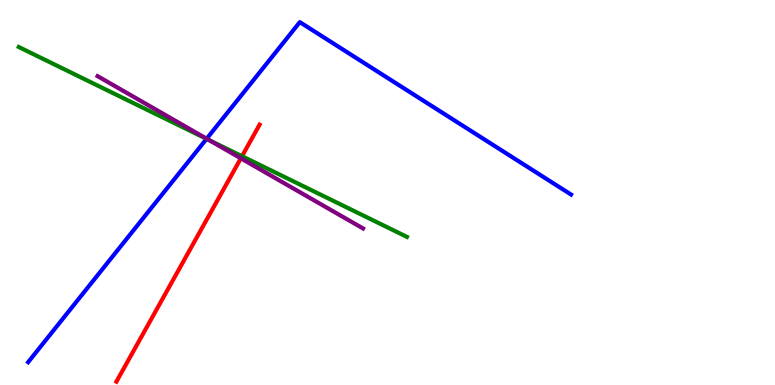[{'lines': ['blue', 'red'], 'intersections': []}, {'lines': ['green', 'red'], 'intersections': [{'x': 3.12, 'y': 5.94}]}, {'lines': ['purple', 'red'], 'intersections': [{'x': 3.11, 'y': 5.89}]}, {'lines': ['blue', 'green'], 'intersections': [{'x': 2.67, 'y': 6.39}]}, {'lines': ['blue', 'purple'], 'intersections': [{'x': 2.67, 'y': 6.4}]}, {'lines': ['green', 'purple'], 'intersections': [{'x': 2.7, 'y': 6.36}]}]